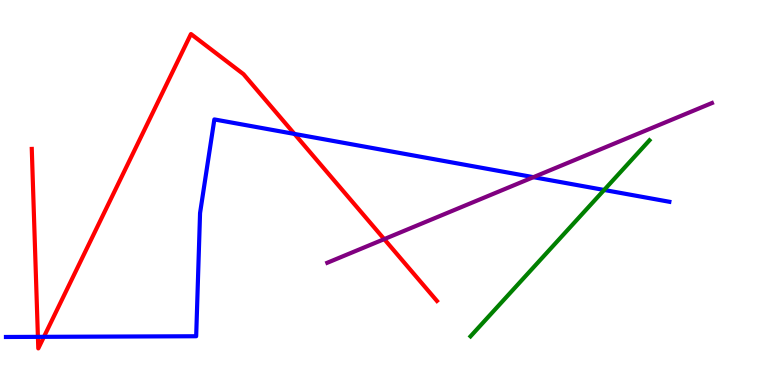[{'lines': ['blue', 'red'], 'intersections': [{'x': 0.489, 'y': 1.25}, {'x': 0.567, 'y': 1.25}, {'x': 3.8, 'y': 6.52}]}, {'lines': ['green', 'red'], 'intersections': []}, {'lines': ['purple', 'red'], 'intersections': [{'x': 4.96, 'y': 3.79}]}, {'lines': ['blue', 'green'], 'intersections': [{'x': 7.8, 'y': 5.07}]}, {'lines': ['blue', 'purple'], 'intersections': [{'x': 6.88, 'y': 5.4}]}, {'lines': ['green', 'purple'], 'intersections': []}]